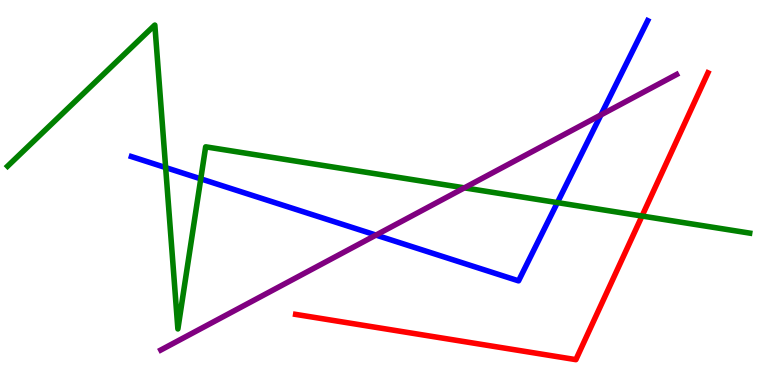[{'lines': ['blue', 'red'], 'intersections': []}, {'lines': ['green', 'red'], 'intersections': [{'x': 8.28, 'y': 4.39}]}, {'lines': ['purple', 'red'], 'intersections': []}, {'lines': ['blue', 'green'], 'intersections': [{'x': 2.14, 'y': 5.65}, {'x': 2.59, 'y': 5.35}, {'x': 7.19, 'y': 4.74}]}, {'lines': ['blue', 'purple'], 'intersections': [{'x': 4.85, 'y': 3.89}, {'x': 7.75, 'y': 7.02}]}, {'lines': ['green', 'purple'], 'intersections': [{'x': 5.99, 'y': 5.12}]}]